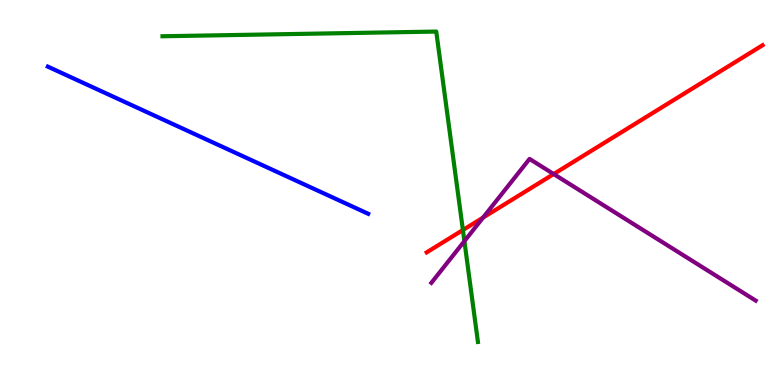[{'lines': ['blue', 'red'], 'intersections': []}, {'lines': ['green', 'red'], 'intersections': [{'x': 5.97, 'y': 4.03}]}, {'lines': ['purple', 'red'], 'intersections': [{'x': 6.23, 'y': 4.35}, {'x': 7.14, 'y': 5.48}]}, {'lines': ['blue', 'green'], 'intersections': []}, {'lines': ['blue', 'purple'], 'intersections': []}, {'lines': ['green', 'purple'], 'intersections': [{'x': 5.99, 'y': 3.74}]}]